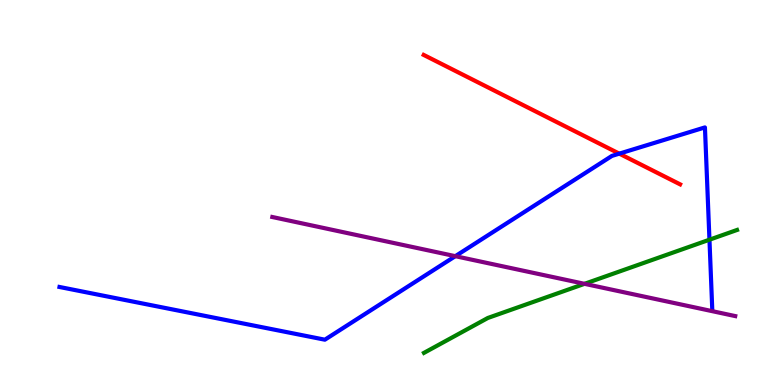[{'lines': ['blue', 'red'], 'intersections': [{'x': 7.99, 'y': 6.01}]}, {'lines': ['green', 'red'], 'intersections': []}, {'lines': ['purple', 'red'], 'intersections': []}, {'lines': ['blue', 'green'], 'intersections': [{'x': 9.15, 'y': 3.77}]}, {'lines': ['blue', 'purple'], 'intersections': [{'x': 5.88, 'y': 3.35}]}, {'lines': ['green', 'purple'], 'intersections': [{'x': 7.54, 'y': 2.63}]}]